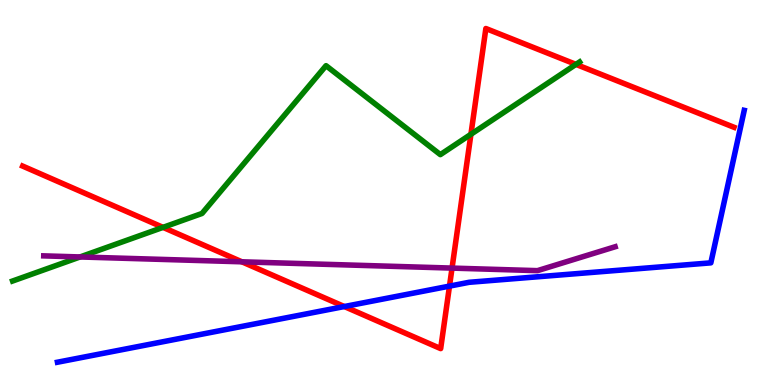[{'lines': ['blue', 'red'], 'intersections': [{'x': 4.44, 'y': 2.04}, {'x': 5.8, 'y': 2.57}]}, {'lines': ['green', 'red'], 'intersections': [{'x': 2.1, 'y': 4.09}, {'x': 6.08, 'y': 6.51}, {'x': 7.43, 'y': 8.33}]}, {'lines': ['purple', 'red'], 'intersections': [{'x': 3.12, 'y': 3.2}, {'x': 5.83, 'y': 3.04}]}, {'lines': ['blue', 'green'], 'intersections': []}, {'lines': ['blue', 'purple'], 'intersections': []}, {'lines': ['green', 'purple'], 'intersections': [{'x': 1.03, 'y': 3.33}]}]